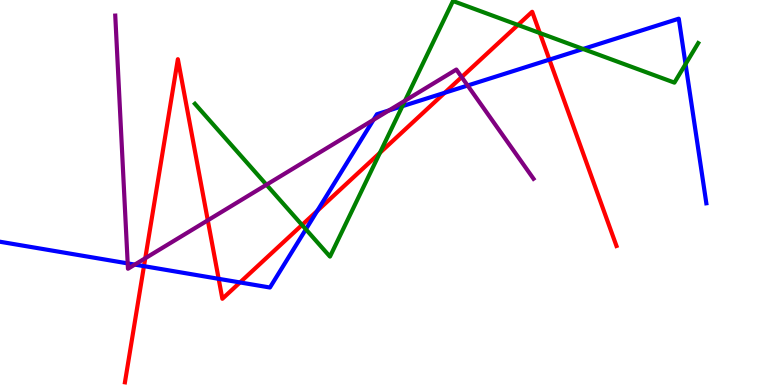[{'lines': ['blue', 'red'], 'intersections': [{'x': 1.86, 'y': 3.09}, {'x': 2.82, 'y': 2.76}, {'x': 3.1, 'y': 2.66}, {'x': 4.09, 'y': 4.52}, {'x': 5.74, 'y': 7.59}, {'x': 7.09, 'y': 8.45}]}, {'lines': ['green', 'red'], 'intersections': [{'x': 3.9, 'y': 4.16}, {'x': 4.9, 'y': 6.03}, {'x': 6.68, 'y': 9.35}, {'x': 6.97, 'y': 9.14}]}, {'lines': ['purple', 'red'], 'intersections': [{'x': 1.87, 'y': 3.29}, {'x': 2.68, 'y': 4.28}, {'x': 5.96, 'y': 8.0}]}, {'lines': ['blue', 'green'], 'intersections': [{'x': 3.95, 'y': 4.04}, {'x': 5.19, 'y': 7.24}, {'x': 7.52, 'y': 8.73}, {'x': 8.85, 'y': 8.33}]}, {'lines': ['blue', 'purple'], 'intersections': [{'x': 1.65, 'y': 3.16}, {'x': 1.74, 'y': 3.13}, {'x': 4.82, 'y': 6.89}, {'x': 5.02, 'y': 7.13}, {'x': 6.03, 'y': 7.78}]}, {'lines': ['green', 'purple'], 'intersections': [{'x': 3.44, 'y': 5.2}, {'x': 5.23, 'y': 7.38}]}]